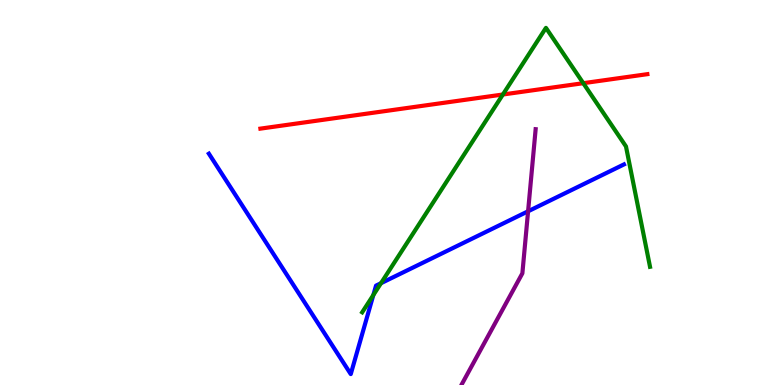[{'lines': ['blue', 'red'], 'intersections': []}, {'lines': ['green', 'red'], 'intersections': [{'x': 6.49, 'y': 7.55}, {'x': 7.53, 'y': 7.84}]}, {'lines': ['purple', 'red'], 'intersections': []}, {'lines': ['blue', 'green'], 'intersections': [{'x': 4.82, 'y': 2.34}, {'x': 4.92, 'y': 2.64}]}, {'lines': ['blue', 'purple'], 'intersections': [{'x': 6.81, 'y': 4.51}]}, {'lines': ['green', 'purple'], 'intersections': []}]